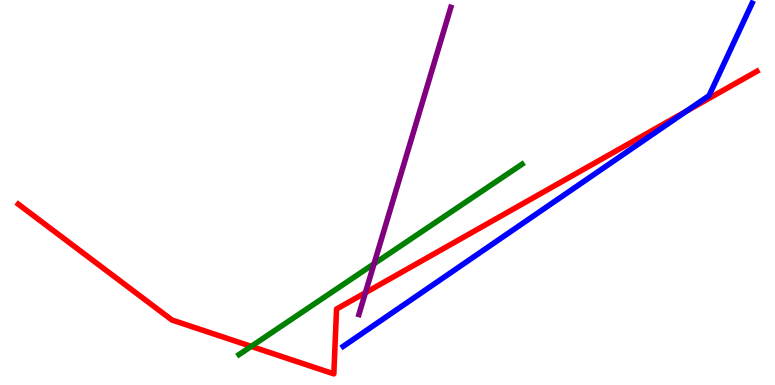[{'lines': ['blue', 'red'], 'intersections': [{'x': 8.86, 'y': 7.11}]}, {'lines': ['green', 'red'], 'intersections': [{'x': 3.24, 'y': 1.0}]}, {'lines': ['purple', 'red'], 'intersections': [{'x': 4.71, 'y': 2.4}]}, {'lines': ['blue', 'green'], 'intersections': []}, {'lines': ['blue', 'purple'], 'intersections': []}, {'lines': ['green', 'purple'], 'intersections': [{'x': 4.83, 'y': 3.15}]}]